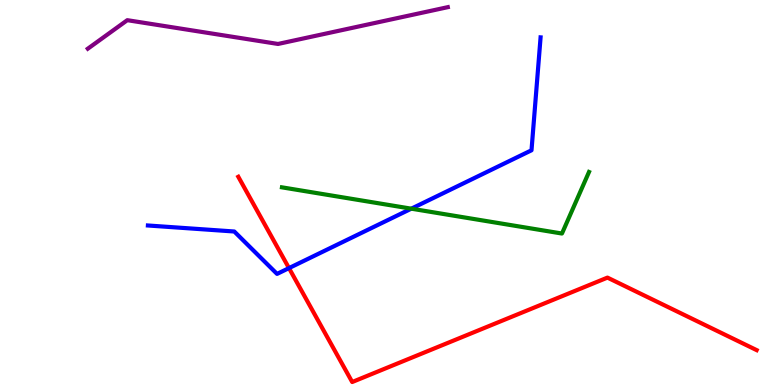[{'lines': ['blue', 'red'], 'intersections': [{'x': 3.73, 'y': 3.04}]}, {'lines': ['green', 'red'], 'intersections': []}, {'lines': ['purple', 'red'], 'intersections': []}, {'lines': ['blue', 'green'], 'intersections': [{'x': 5.31, 'y': 4.58}]}, {'lines': ['blue', 'purple'], 'intersections': []}, {'lines': ['green', 'purple'], 'intersections': []}]